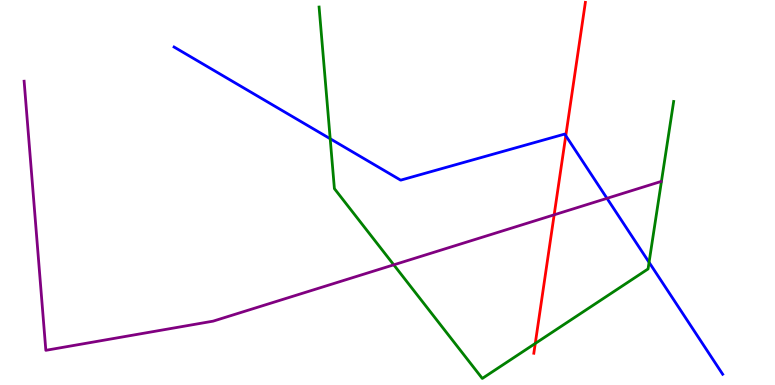[{'lines': ['blue', 'red'], 'intersections': [{'x': 7.3, 'y': 6.48}]}, {'lines': ['green', 'red'], 'intersections': [{'x': 6.91, 'y': 1.08}]}, {'lines': ['purple', 'red'], 'intersections': [{'x': 7.15, 'y': 4.42}]}, {'lines': ['blue', 'green'], 'intersections': [{'x': 4.26, 'y': 6.4}, {'x': 8.38, 'y': 3.19}]}, {'lines': ['blue', 'purple'], 'intersections': [{'x': 7.83, 'y': 4.85}]}, {'lines': ['green', 'purple'], 'intersections': [{'x': 5.08, 'y': 3.12}]}]